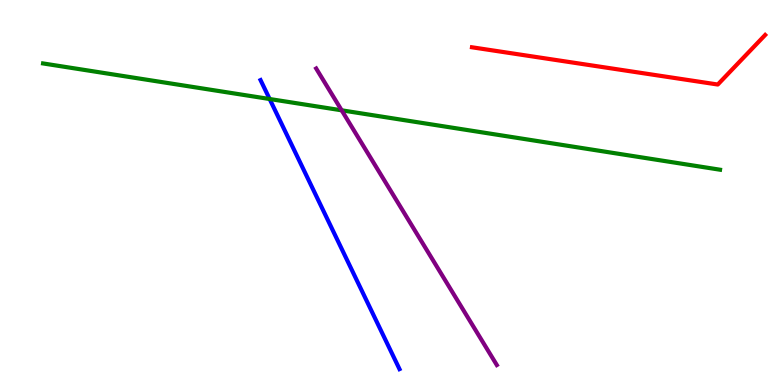[{'lines': ['blue', 'red'], 'intersections': []}, {'lines': ['green', 'red'], 'intersections': []}, {'lines': ['purple', 'red'], 'intersections': []}, {'lines': ['blue', 'green'], 'intersections': [{'x': 3.48, 'y': 7.43}]}, {'lines': ['blue', 'purple'], 'intersections': []}, {'lines': ['green', 'purple'], 'intersections': [{'x': 4.41, 'y': 7.13}]}]